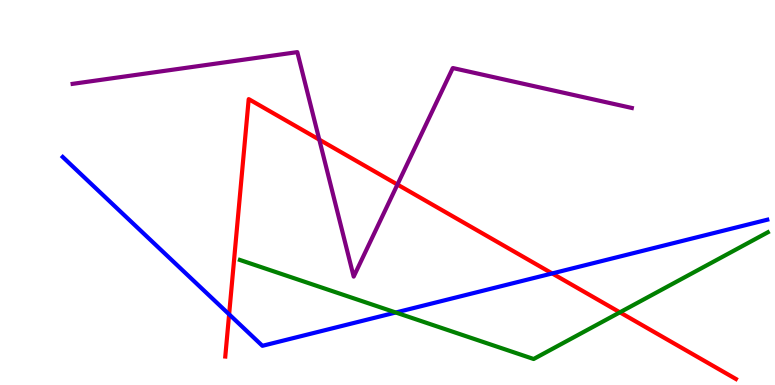[{'lines': ['blue', 'red'], 'intersections': [{'x': 2.96, 'y': 1.84}, {'x': 7.12, 'y': 2.9}]}, {'lines': ['green', 'red'], 'intersections': [{'x': 8.0, 'y': 1.89}]}, {'lines': ['purple', 'red'], 'intersections': [{'x': 4.12, 'y': 6.37}, {'x': 5.13, 'y': 5.21}]}, {'lines': ['blue', 'green'], 'intersections': [{'x': 5.11, 'y': 1.88}]}, {'lines': ['blue', 'purple'], 'intersections': []}, {'lines': ['green', 'purple'], 'intersections': []}]